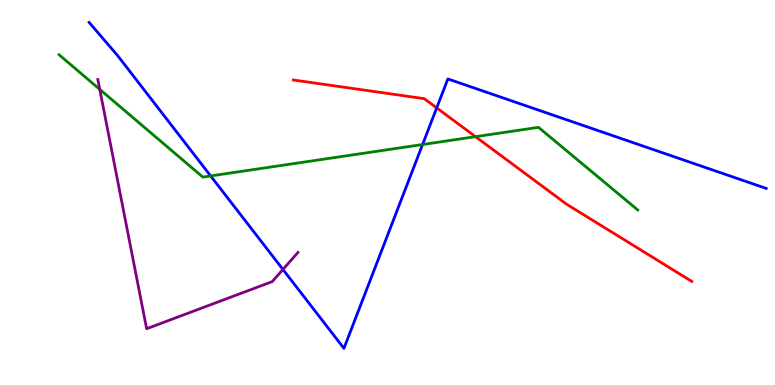[{'lines': ['blue', 'red'], 'intersections': [{'x': 5.63, 'y': 7.2}]}, {'lines': ['green', 'red'], 'intersections': [{'x': 6.14, 'y': 6.45}]}, {'lines': ['purple', 'red'], 'intersections': []}, {'lines': ['blue', 'green'], 'intersections': [{'x': 2.72, 'y': 5.43}, {'x': 5.45, 'y': 6.25}]}, {'lines': ['blue', 'purple'], 'intersections': [{'x': 3.65, 'y': 3.0}]}, {'lines': ['green', 'purple'], 'intersections': [{'x': 1.29, 'y': 7.68}]}]